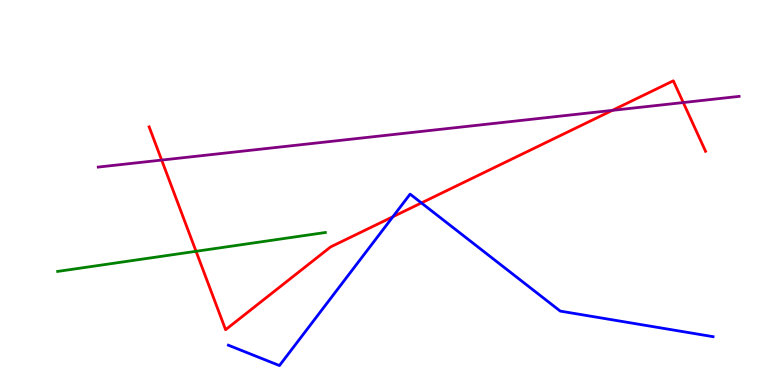[{'lines': ['blue', 'red'], 'intersections': [{'x': 5.07, 'y': 4.37}, {'x': 5.44, 'y': 4.73}]}, {'lines': ['green', 'red'], 'intersections': [{'x': 2.53, 'y': 3.47}]}, {'lines': ['purple', 'red'], 'intersections': [{'x': 2.09, 'y': 5.84}, {'x': 7.9, 'y': 7.13}, {'x': 8.82, 'y': 7.34}]}, {'lines': ['blue', 'green'], 'intersections': []}, {'lines': ['blue', 'purple'], 'intersections': []}, {'lines': ['green', 'purple'], 'intersections': []}]